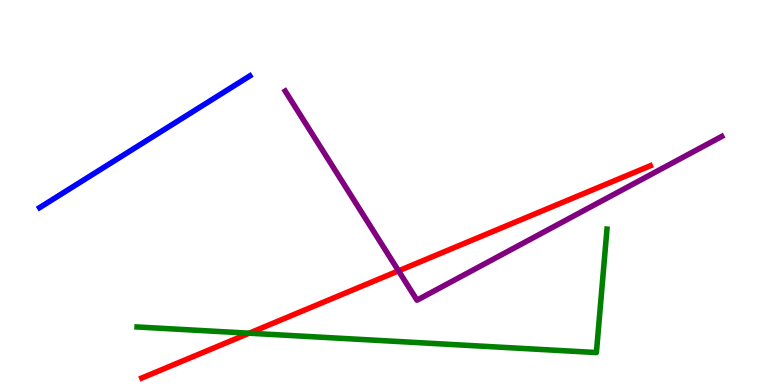[{'lines': ['blue', 'red'], 'intersections': []}, {'lines': ['green', 'red'], 'intersections': [{'x': 3.22, 'y': 1.35}]}, {'lines': ['purple', 'red'], 'intersections': [{'x': 5.14, 'y': 2.96}]}, {'lines': ['blue', 'green'], 'intersections': []}, {'lines': ['blue', 'purple'], 'intersections': []}, {'lines': ['green', 'purple'], 'intersections': []}]